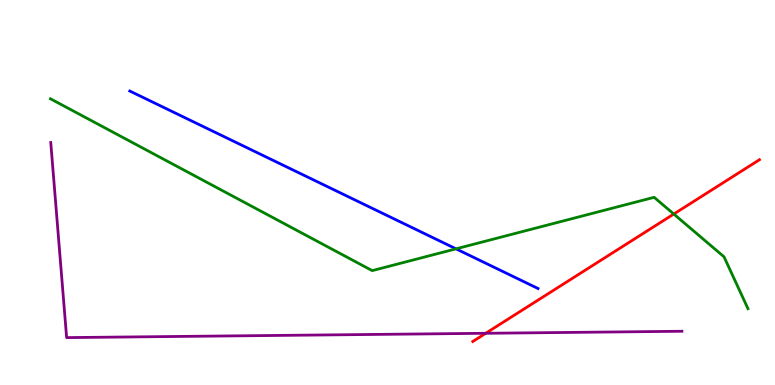[{'lines': ['blue', 'red'], 'intersections': []}, {'lines': ['green', 'red'], 'intersections': [{'x': 8.69, 'y': 4.44}]}, {'lines': ['purple', 'red'], 'intersections': [{'x': 6.27, 'y': 1.34}]}, {'lines': ['blue', 'green'], 'intersections': [{'x': 5.88, 'y': 3.54}]}, {'lines': ['blue', 'purple'], 'intersections': []}, {'lines': ['green', 'purple'], 'intersections': []}]